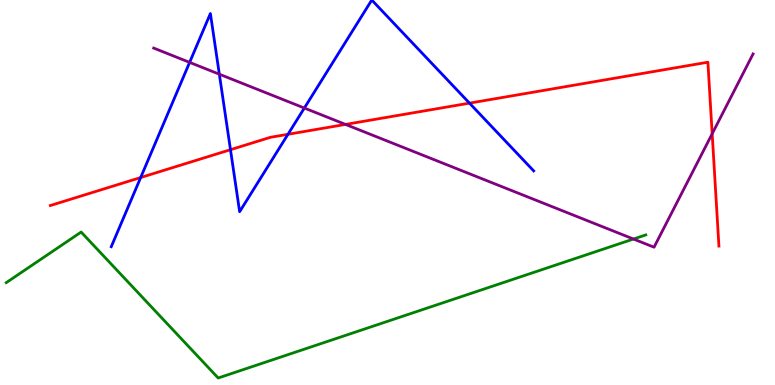[{'lines': ['blue', 'red'], 'intersections': [{'x': 1.82, 'y': 5.39}, {'x': 2.97, 'y': 6.11}, {'x': 3.72, 'y': 6.51}, {'x': 6.06, 'y': 7.32}]}, {'lines': ['green', 'red'], 'intersections': []}, {'lines': ['purple', 'red'], 'intersections': [{'x': 4.46, 'y': 6.77}, {'x': 9.19, 'y': 6.53}]}, {'lines': ['blue', 'green'], 'intersections': []}, {'lines': ['blue', 'purple'], 'intersections': [{'x': 2.45, 'y': 8.38}, {'x': 2.83, 'y': 8.07}, {'x': 3.93, 'y': 7.19}]}, {'lines': ['green', 'purple'], 'intersections': [{'x': 8.17, 'y': 3.79}]}]